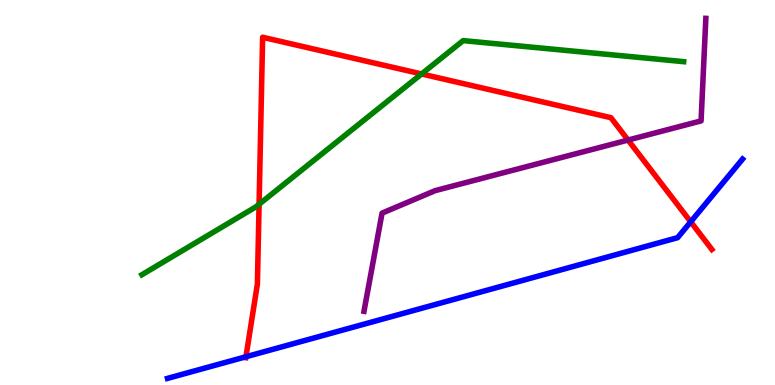[{'lines': ['blue', 'red'], 'intersections': [{'x': 3.17, 'y': 0.734}, {'x': 8.91, 'y': 4.24}]}, {'lines': ['green', 'red'], 'intersections': [{'x': 3.34, 'y': 4.69}, {'x': 5.44, 'y': 8.08}]}, {'lines': ['purple', 'red'], 'intersections': [{'x': 8.1, 'y': 6.36}]}, {'lines': ['blue', 'green'], 'intersections': []}, {'lines': ['blue', 'purple'], 'intersections': []}, {'lines': ['green', 'purple'], 'intersections': []}]